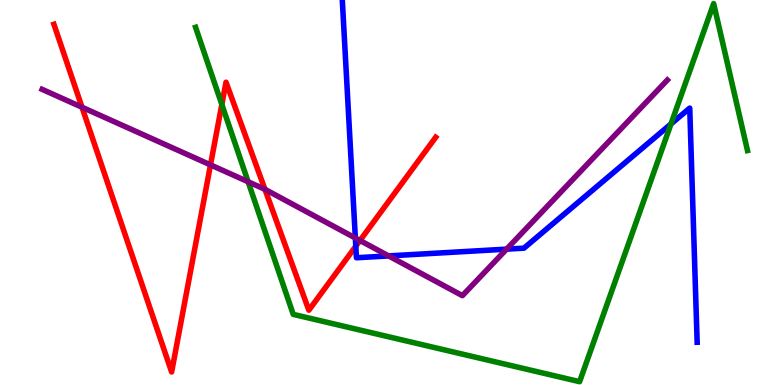[{'lines': ['blue', 'red'], 'intersections': [{'x': 4.59, 'y': 3.6}]}, {'lines': ['green', 'red'], 'intersections': [{'x': 2.86, 'y': 7.29}]}, {'lines': ['purple', 'red'], 'intersections': [{'x': 1.06, 'y': 7.21}, {'x': 2.72, 'y': 5.72}, {'x': 3.42, 'y': 5.08}, {'x': 4.65, 'y': 3.75}]}, {'lines': ['blue', 'green'], 'intersections': [{'x': 8.66, 'y': 6.78}]}, {'lines': ['blue', 'purple'], 'intersections': [{'x': 4.59, 'y': 3.82}, {'x': 5.01, 'y': 3.35}, {'x': 6.54, 'y': 3.53}]}, {'lines': ['green', 'purple'], 'intersections': [{'x': 3.2, 'y': 5.28}]}]